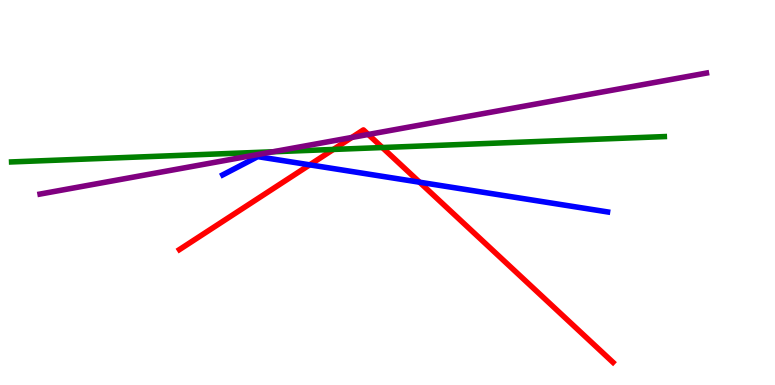[{'lines': ['blue', 'red'], 'intersections': [{'x': 4.0, 'y': 5.72}, {'x': 5.41, 'y': 5.27}]}, {'lines': ['green', 'red'], 'intersections': [{'x': 4.3, 'y': 6.12}, {'x': 4.93, 'y': 6.17}]}, {'lines': ['purple', 'red'], 'intersections': [{'x': 4.54, 'y': 6.43}, {'x': 4.75, 'y': 6.51}]}, {'lines': ['blue', 'green'], 'intersections': []}, {'lines': ['blue', 'purple'], 'intersections': []}, {'lines': ['green', 'purple'], 'intersections': [{'x': 3.52, 'y': 6.06}]}]